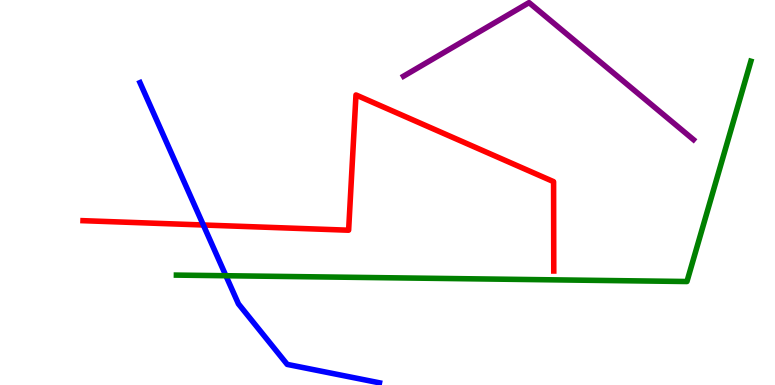[{'lines': ['blue', 'red'], 'intersections': [{'x': 2.62, 'y': 4.16}]}, {'lines': ['green', 'red'], 'intersections': []}, {'lines': ['purple', 'red'], 'intersections': []}, {'lines': ['blue', 'green'], 'intersections': [{'x': 2.91, 'y': 2.84}]}, {'lines': ['blue', 'purple'], 'intersections': []}, {'lines': ['green', 'purple'], 'intersections': []}]